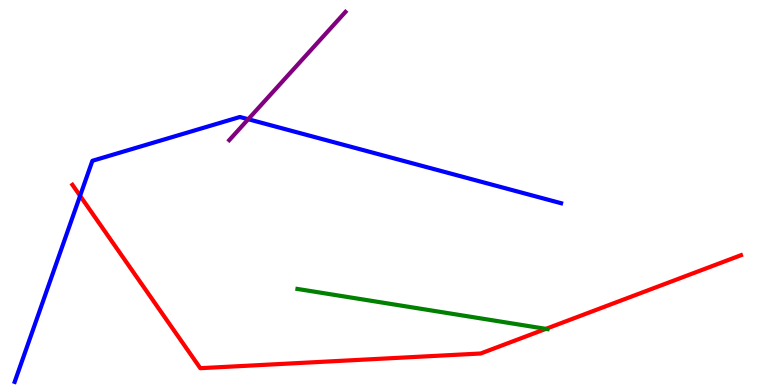[{'lines': ['blue', 'red'], 'intersections': [{'x': 1.03, 'y': 4.91}]}, {'lines': ['green', 'red'], 'intersections': [{'x': 7.04, 'y': 1.46}]}, {'lines': ['purple', 'red'], 'intersections': []}, {'lines': ['blue', 'green'], 'intersections': []}, {'lines': ['blue', 'purple'], 'intersections': [{'x': 3.2, 'y': 6.9}]}, {'lines': ['green', 'purple'], 'intersections': []}]